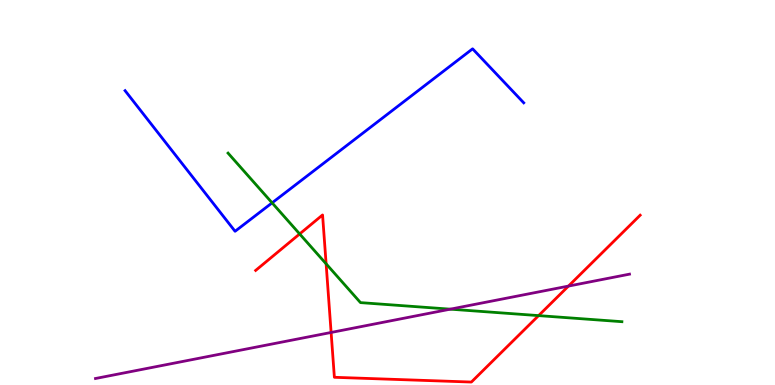[{'lines': ['blue', 'red'], 'intersections': []}, {'lines': ['green', 'red'], 'intersections': [{'x': 3.87, 'y': 3.92}, {'x': 4.21, 'y': 3.15}, {'x': 6.95, 'y': 1.8}]}, {'lines': ['purple', 'red'], 'intersections': [{'x': 4.27, 'y': 1.36}, {'x': 7.34, 'y': 2.57}]}, {'lines': ['blue', 'green'], 'intersections': [{'x': 3.51, 'y': 4.73}]}, {'lines': ['blue', 'purple'], 'intersections': []}, {'lines': ['green', 'purple'], 'intersections': [{'x': 5.81, 'y': 1.97}]}]